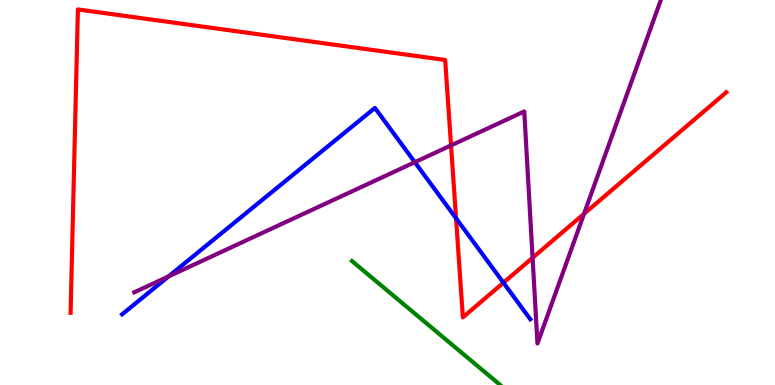[{'lines': ['blue', 'red'], 'intersections': [{'x': 5.88, 'y': 4.33}, {'x': 6.5, 'y': 2.66}]}, {'lines': ['green', 'red'], 'intersections': []}, {'lines': ['purple', 'red'], 'intersections': [{'x': 5.82, 'y': 6.22}, {'x': 6.87, 'y': 3.3}, {'x': 7.54, 'y': 4.45}]}, {'lines': ['blue', 'green'], 'intersections': []}, {'lines': ['blue', 'purple'], 'intersections': [{'x': 2.17, 'y': 2.82}, {'x': 5.35, 'y': 5.79}]}, {'lines': ['green', 'purple'], 'intersections': []}]